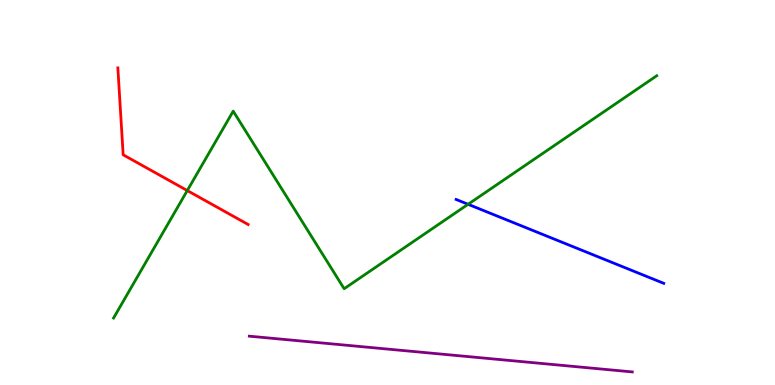[{'lines': ['blue', 'red'], 'intersections': []}, {'lines': ['green', 'red'], 'intersections': [{'x': 2.42, 'y': 5.05}]}, {'lines': ['purple', 'red'], 'intersections': []}, {'lines': ['blue', 'green'], 'intersections': [{'x': 6.04, 'y': 4.69}]}, {'lines': ['blue', 'purple'], 'intersections': []}, {'lines': ['green', 'purple'], 'intersections': []}]